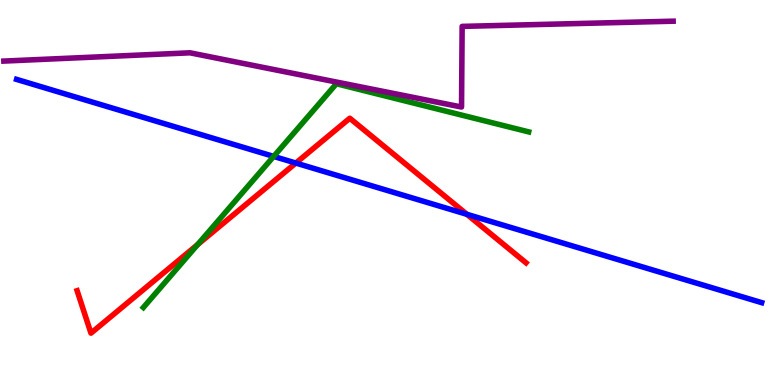[{'lines': ['blue', 'red'], 'intersections': [{'x': 3.82, 'y': 5.76}, {'x': 6.02, 'y': 4.43}]}, {'lines': ['green', 'red'], 'intersections': [{'x': 2.55, 'y': 3.65}]}, {'lines': ['purple', 'red'], 'intersections': []}, {'lines': ['blue', 'green'], 'intersections': [{'x': 3.53, 'y': 5.94}]}, {'lines': ['blue', 'purple'], 'intersections': []}, {'lines': ['green', 'purple'], 'intersections': []}]